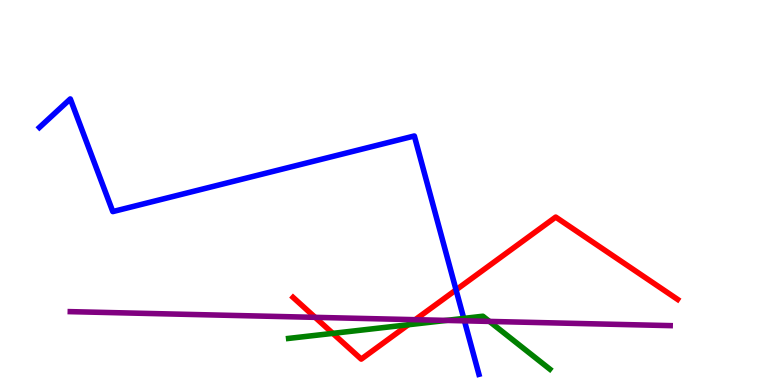[{'lines': ['blue', 'red'], 'intersections': [{'x': 5.88, 'y': 2.47}]}, {'lines': ['green', 'red'], 'intersections': [{'x': 4.29, 'y': 1.34}, {'x': 5.27, 'y': 1.56}]}, {'lines': ['purple', 'red'], 'intersections': [{'x': 4.07, 'y': 1.76}, {'x': 5.36, 'y': 1.7}]}, {'lines': ['blue', 'green'], 'intersections': [{'x': 5.98, 'y': 1.73}]}, {'lines': ['blue', 'purple'], 'intersections': [{'x': 5.99, 'y': 1.67}]}, {'lines': ['green', 'purple'], 'intersections': [{'x': 5.76, 'y': 1.68}, {'x': 6.32, 'y': 1.65}]}]